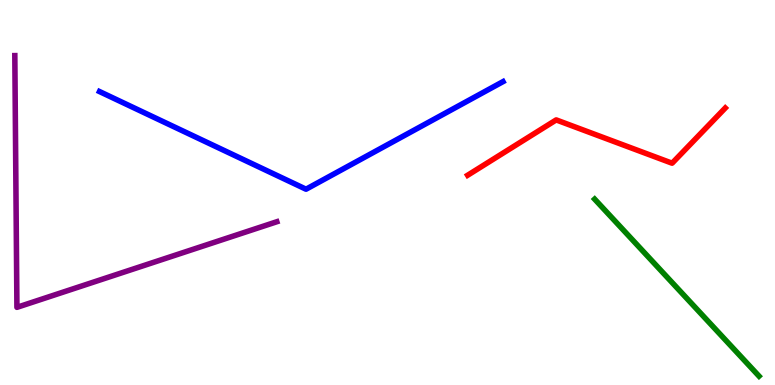[{'lines': ['blue', 'red'], 'intersections': []}, {'lines': ['green', 'red'], 'intersections': []}, {'lines': ['purple', 'red'], 'intersections': []}, {'lines': ['blue', 'green'], 'intersections': []}, {'lines': ['blue', 'purple'], 'intersections': []}, {'lines': ['green', 'purple'], 'intersections': []}]